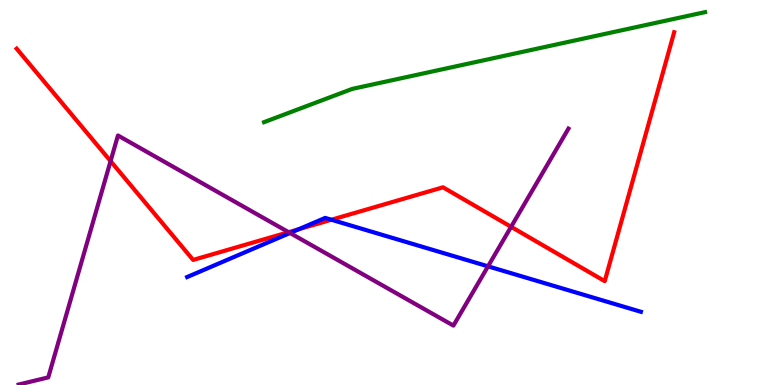[{'lines': ['blue', 'red'], 'intersections': [{'x': 3.86, 'y': 4.05}, {'x': 4.28, 'y': 4.29}]}, {'lines': ['green', 'red'], 'intersections': []}, {'lines': ['purple', 'red'], 'intersections': [{'x': 1.43, 'y': 5.82}, {'x': 3.72, 'y': 3.97}, {'x': 6.59, 'y': 4.11}]}, {'lines': ['blue', 'green'], 'intersections': []}, {'lines': ['blue', 'purple'], 'intersections': [{'x': 3.74, 'y': 3.95}, {'x': 6.3, 'y': 3.08}]}, {'lines': ['green', 'purple'], 'intersections': []}]